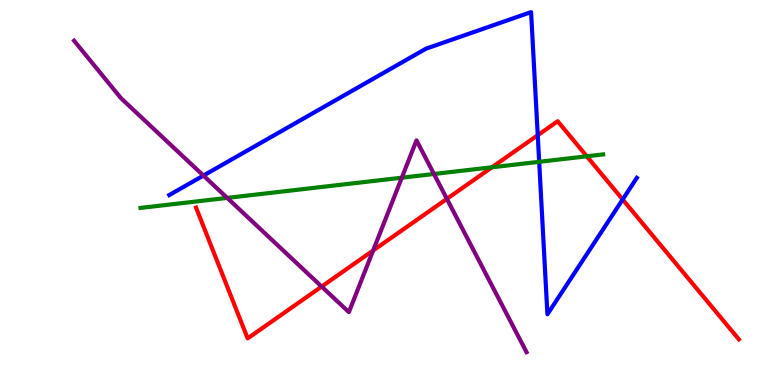[{'lines': ['blue', 'red'], 'intersections': [{'x': 6.94, 'y': 6.49}, {'x': 8.03, 'y': 4.82}]}, {'lines': ['green', 'red'], 'intersections': [{'x': 6.35, 'y': 5.66}, {'x': 7.57, 'y': 5.94}]}, {'lines': ['purple', 'red'], 'intersections': [{'x': 4.15, 'y': 2.56}, {'x': 4.81, 'y': 3.49}, {'x': 5.77, 'y': 4.83}]}, {'lines': ['blue', 'green'], 'intersections': [{'x': 6.96, 'y': 5.8}]}, {'lines': ['blue', 'purple'], 'intersections': [{'x': 2.62, 'y': 5.44}]}, {'lines': ['green', 'purple'], 'intersections': [{'x': 2.93, 'y': 4.86}, {'x': 5.18, 'y': 5.38}, {'x': 5.6, 'y': 5.48}]}]